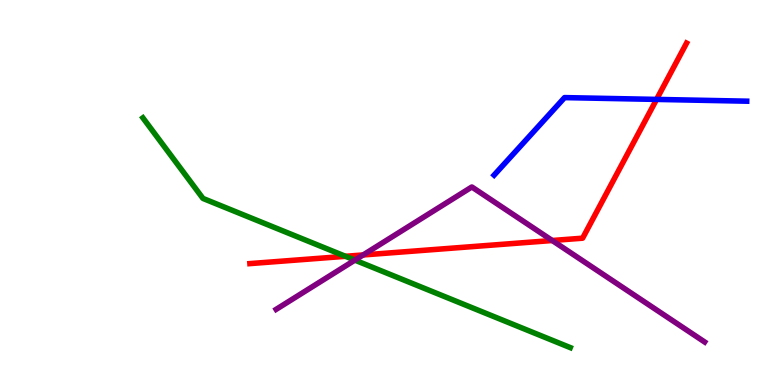[{'lines': ['blue', 'red'], 'intersections': [{'x': 8.47, 'y': 7.42}]}, {'lines': ['green', 'red'], 'intersections': [{'x': 4.46, 'y': 3.34}]}, {'lines': ['purple', 'red'], 'intersections': [{'x': 4.69, 'y': 3.38}, {'x': 7.13, 'y': 3.75}]}, {'lines': ['blue', 'green'], 'intersections': []}, {'lines': ['blue', 'purple'], 'intersections': []}, {'lines': ['green', 'purple'], 'intersections': [{'x': 4.58, 'y': 3.24}]}]